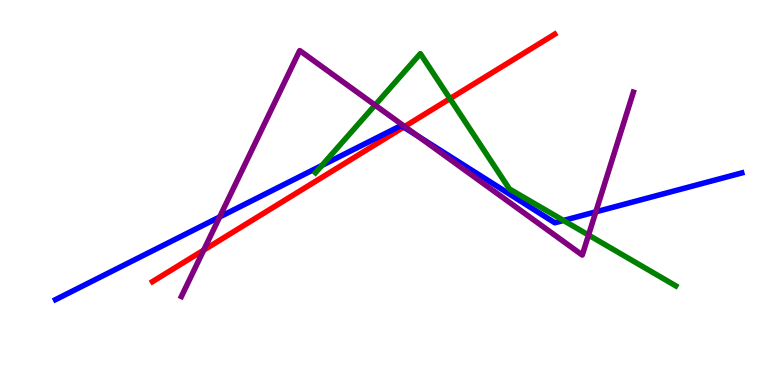[{'lines': ['blue', 'red'], 'intersections': [{'x': 5.21, 'y': 6.7}]}, {'lines': ['green', 'red'], 'intersections': [{'x': 5.81, 'y': 7.44}]}, {'lines': ['purple', 'red'], 'intersections': [{'x': 2.63, 'y': 3.5}, {'x': 5.22, 'y': 6.71}]}, {'lines': ['blue', 'green'], 'intersections': [{'x': 4.15, 'y': 5.7}, {'x': 7.27, 'y': 4.27}]}, {'lines': ['blue', 'purple'], 'intersections': [{'x': 2.83, 'y': 4.36}, {'x': 5.39, 'y': 6.46}, {'x': 7.69, 'y': 4.5}]}, {'lines': ['green', 'purple'], 'intersections': [{'x': 4.84, 'y': 7.27}, {'x': 7.59, 'y': 3.89}]}]